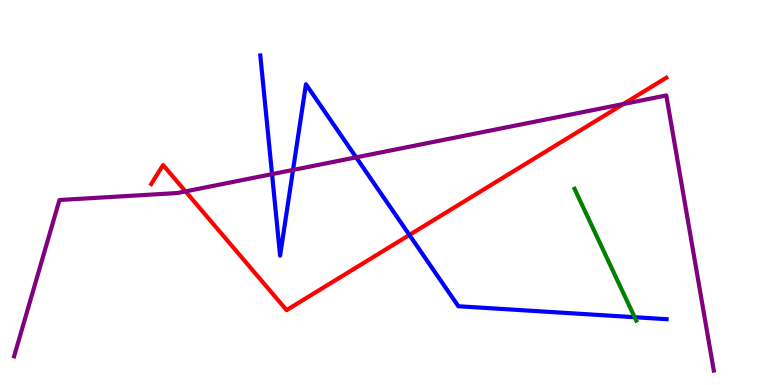[{'lines': ['blue', 'red'], 'intersections': [{'x': 5.28, 'y': 3.9}]}, {'lines': ['green', 'red'], 'intersections': []}, {'lines': ['purple', 'red'], 'intersections': [{'x': 2.39, 'y': 5.03}, {'x': 8.04, 'y': 7.3}]}, {'lines': ['blue', 'green'], 'intersections': [{'x': 8.19, 'y': 1.76}]}, {'lines': ['blue', 'purple'], 'intersections': [{'x': 3.51, 'y': 5.48}, {'x': 3.78, 'y': 5.59}, {'x': 4.6, 'y': 5.91}]}, {'lines': ['green', 'purple'], 'intersections': []}]